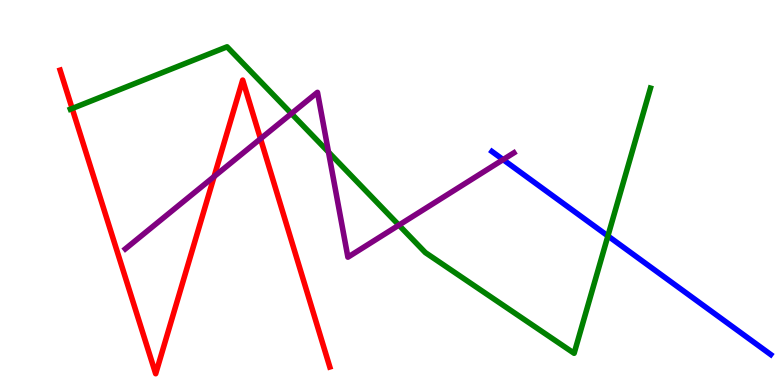[{'lines': ['blue', 'red'], 'intersections': []}, {'lines': ['green', 'red'], 'intersections': [{'x': 0.931, 'y': 7.18}]}, {'lines': ['purple', 'red'], 'intersections': [{'x': 2.76, 'y': 5.41}, {'x': 3.36, 'y': 6.4}]}, {'lines': ['blue', 'green'], 'intersections': [{'x': 7.84, 'y': 3.87}]}, {'lines': ['blue', 'purple'], 'intersections': [{'x': 6.49, 'y': 5.85}]}, {'lines': ['green', 'purple'], 'intersections': [{'x': 3.76, 'y': 7.05}, {'x': 4.24, 'y': 6.05}, {'x': 5.15, 'y': 4.15}]}]